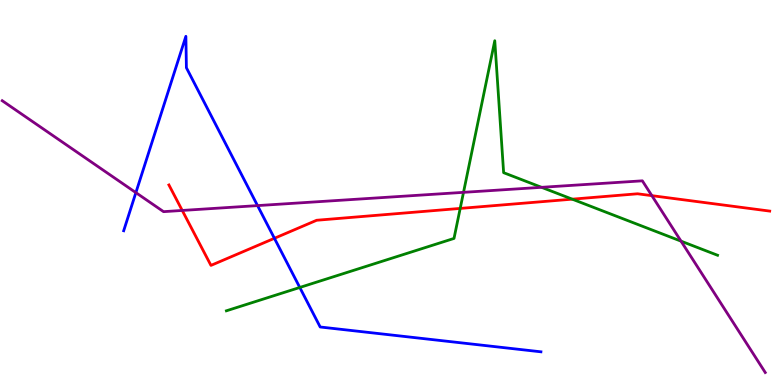[{'lines': ['blue', 'red'], 'intersections': [{'x': 3.54, 'y': 3.81}]}, {'lines': ['green', 'red'], 'intersections': [{'x': 5.94, 'y': 4.59}, {'x': 7.38, 'y': 4.83}]}, {'lines': ['purple', 'red'], 'intersections': [{'x': 2.35, 'y': 4.53}, {'x': 8.41, 'y': 4.92}]}, {'lines': ['blue', 'green'], 'intersections': [{'x': 3.87, 'y': 2.53}]}, {'lines': ['blue', 'purple'], 'intersections': [{'x': 1.75, 'y': 5.0}, {'x': 3.32, 'y': 4.66}]}, {'lines': ['green', 'purple'], 'intersections': [{'x': 5.98, 'y': 5.0}, {'x': 6.99, 'y': 5.13}, {'x': 8.79, 'y': 3.74}]}]